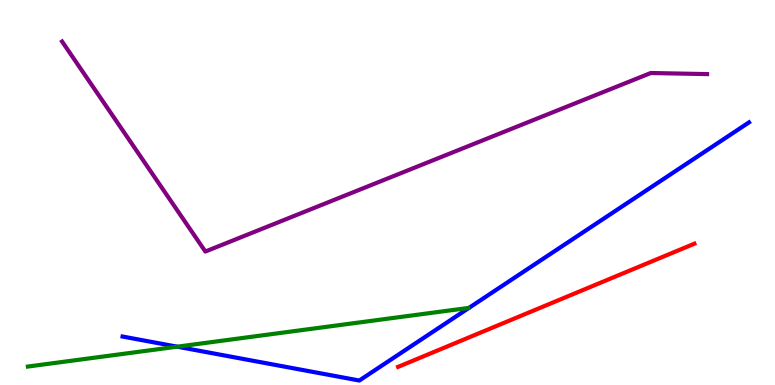[{'lines': ['blue', 'red'], 'intersections': []}, {'lines': ['green', 'red'], 'intersections': []}, {'lines': ['purple', 'red'], 'intersections': []}, {'lines': ['blue', 'green'], 'intersections': [{'x': 2.29, 'y': 0.995}]}, {'lines': ['blue', 'purple'], 'intersections': []}, {'lines': ['green', 'purple'], 'intersections': []}]